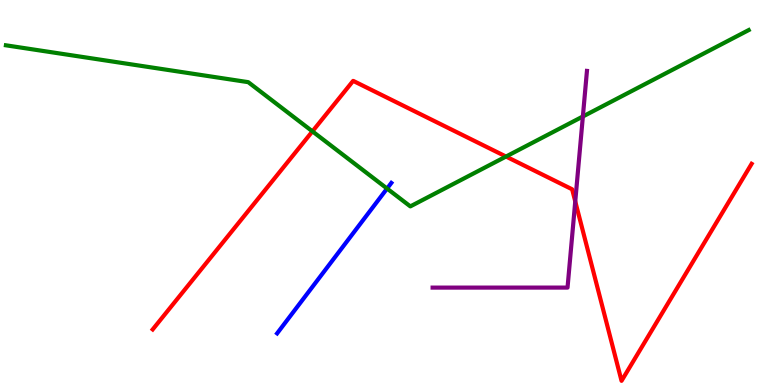[{'lines': ['blue', 'red'], 'intersections': []}, {'lines': ['green', 'red'], 'intersections': [{'x': 4.03, 'y': 6.59}, {'x': 6.53, 'y': 5.93}]}, {'lines': ['purple', 'red'], 'intersections': [{'x': 7.42, 'y': 4.77}]}, {'lines': ['blue', 'green'], 'intersections': [{'x': 4.99, 'y': 5.1}]}, {'lines': ['blue', 'purple'], 'intersections': []}, {'lines': ['green', 'purple'], 'intersections': [{'x': 7.52, 'y': 6.97}]}]